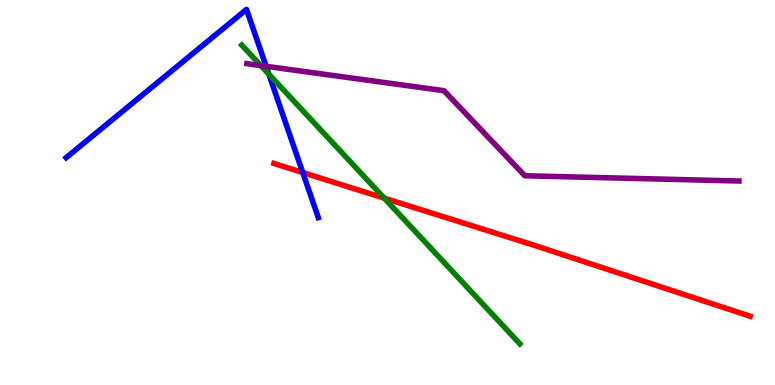[{'lines': ['blue', 'red'], 'intersections': [{'x': 3.91, 'y': 5.52}]}, {'lines': ['green', 'red'], 'intersections': [{'x': 4.96, 'y': 4.85}]}, {'lines': ['purple', 'red'], 'intersections': []}, {'lines': ['blue', 'green'], 'intersections': [{'x': 3.47, 'y': 8.07}]}, {'lines': ['blue', 'purple'], 'intersections': [{'x': 3.43, 'y': 8.28}]}, {'lines': ['green', 'purple'], 'intersections': [{'x': 3.37, 'y': 8.3}]}]